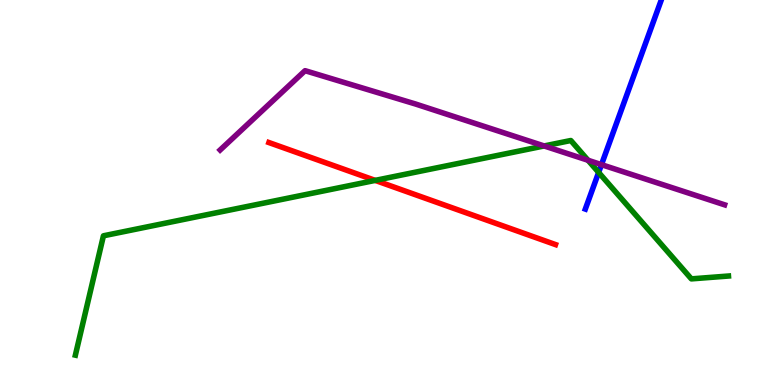[{'lines': ['blue', 'red'], 'intersections': []}, {'lines': ['green', 'red'], 'intersections': [{'x': 4.84, 'y': 5.31}]}, {'lines': ['purple', 'red'], 'intersections': []}, {'lines': ['blue', 'green'], 'intersections': [{'x': 7.72, 'y': 5.52}]}, {'lines': ['blue', 'purple'], 'intersections': [{'x': 7.76, 'y': 5.72}]}, {'lines': ['green', 'purple'], 'intersections': [{'x': 7.02, 'y': 6.21}, {'x': 7.59, 'y': 5.84}]}]